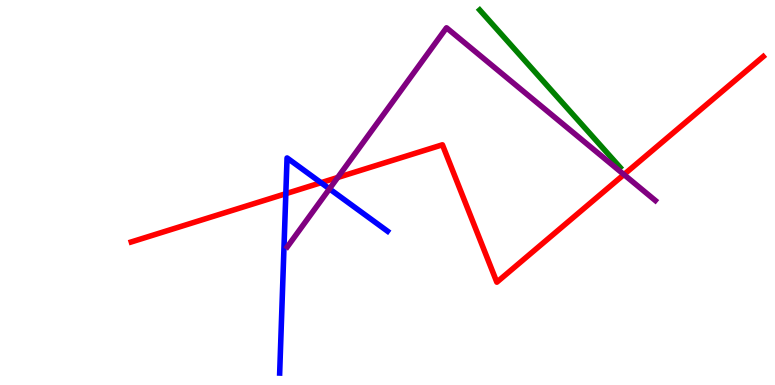[{'lines': ['blue', 'red'], 'intersections': [{'x': 3.69, 'y': 4.97}, {'x': 4.14, 'y': 5.25}]}, {'lines': ['green', 'red'], 'intersections': []}, {'lines': ['purple', 'red'], 'intersections': [{'x': 4.36, 'y': 5.39}, {'x': 8.05, 'y': 5.47}]}, {'lines': ['blue', 'green'], 'intersections': []}, {'lines': ['blue', 'purple'], 'intersections': [{'x': 4.25, 'y': 5.09}]}, {'lines': ['green', 'purple'], 'intersections': []}]